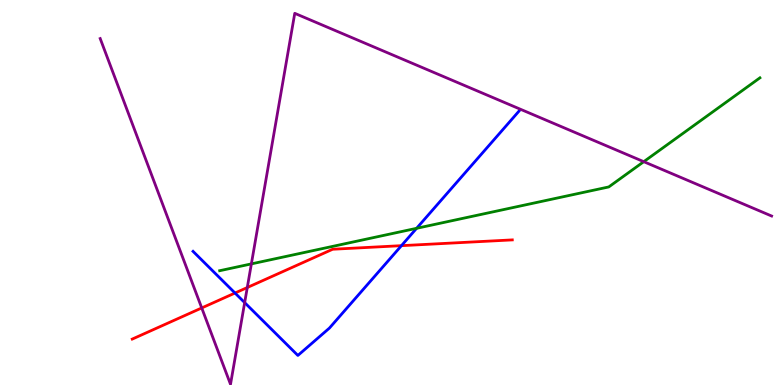[{'lines': ['blue', 'red'], 'intersections': [{'x': 3.03, 'y': 2.39}, {'x': 5.18, 'y': 3.62}]}, {'lines': ['green', 'red'], 'intersections': []}, {'lines': ['purple', 'red'], 'intersections': [{'x': 2.6, 'y': 2.0}, {'x': 3.19, 'y': 2.53}]}, {'lines': ['blue', 'green'], 'intersections': [{'x': 5.38, 'y': 4.07}]}, {'lines': ['blue', 'purple'], 'intersections': [{'x': 3.16, 'y': 2.14}]}, {'lines': ['green', 'purple'], 'intersections': [{'x': 3.24, 'y': 3.15}, {'x': 8.31, 'y': 5.8}]}]